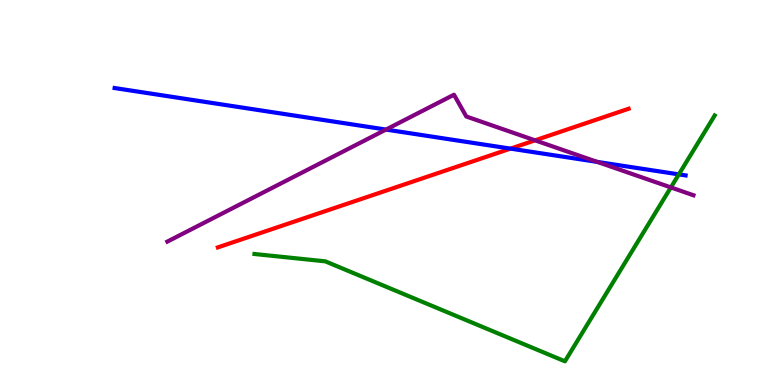[{'lines': ['blue', 'red'], 'intersections': [{'x': 6.59, 'y': 6.14}]}, {'lines': ['green', 'red'], 'intersections': []}, {'lines': ['purple', 'red'], 'intersections': [{'x': 6.9, 'y': 6.35}]}, {'lines': ['blue', 'green'], 'intersections': [{'x': 8.76, 'y': 5.47}]}, {'lines': ['blue', 'purple'], 'intersections': [{'x': 4.98, 'y': 6.63}, {'x': 7.71, 'y': 5.79}]}, {'lines': ['green', 'purple'], 'intersections': [{'x': 8.66, 'y': 5.13}]}]